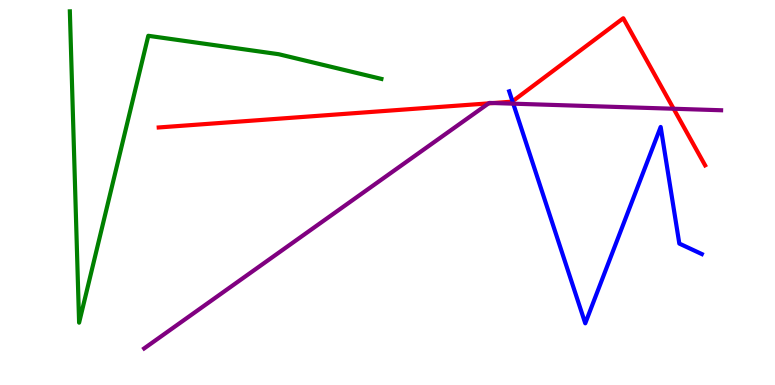[{'lines': ['blue', 'red'], 'intersections': [{'x': 6.61, 'y': 7.37}]}, {'lines': ['green', 'red'], 'intersections': []}, {'lines': ['purple', 'red'], 'intersections': [{'x': 6.3, 'y': 7.32}, {'x': 6.36, 'y': 7.32}, {'x': 8.69, 'y': 7.18}]}, {'lines': ['blue', 'green'], 'intersections': []}, {'lines': ['blue', 'purple'], 'intersections': [{'x': 6.62, 'y': 7.31}]}, {'lines': ['green', 'purple'], 'intersections': []}]